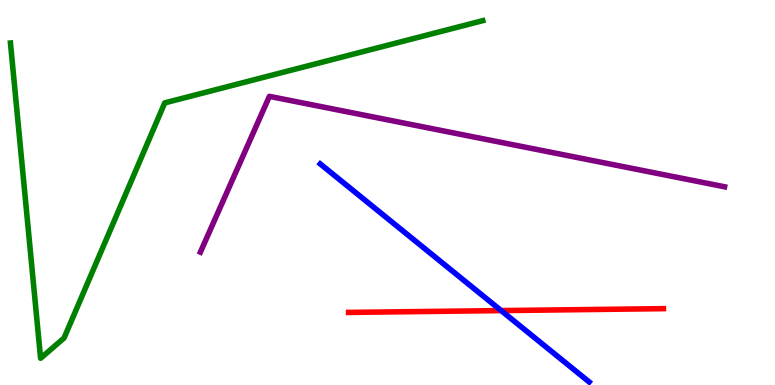[{'lines': ['blue', 'red'], 'intersections': [{'x': 6.47, 'y': 1.93}]}, {'lines': ['green', 'red'], 'intersections': []}, {'lines': ['purple', 'red'], 'intersections': []}, {'lines': ['blue', 'green'], 'intersections': []}, {'lines': ['blue', 'purple'], 'intersections': []}, {'lines': ['green', 'purple'], 'intersections': []}]